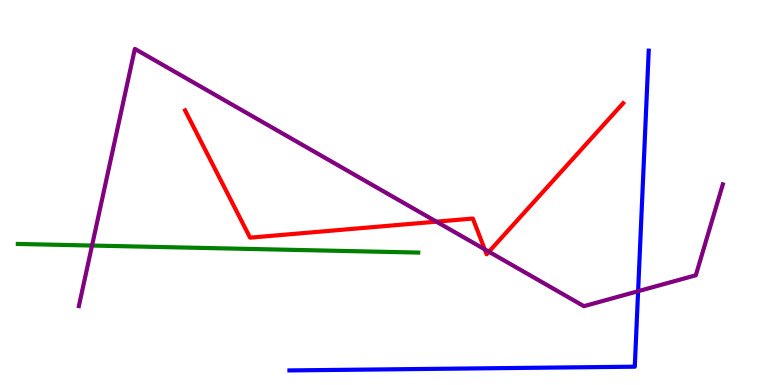[{'lines': ['blue', 'red'], 'intersections': []}, {'lines': ['green', 'red'], 'intersections': []}, {'lines': ['purple', 'red'], 'intersections': [{'x': 5.63, 'y': 4.24}, {'x': 6.25, 'y': 3.52}, {'x': 6.31, 'y': 3.46}]}, {'lines': ['blue', 'green'], 'intersections': []}, {'lines': ['blue', 'purple'], 'intersections': [{'x': 8.23, 'y': 2.44}]}, {'lines': ['green', 'purple'], 'intersections': [{'x': 1.19, 'y': 3.62}]}]